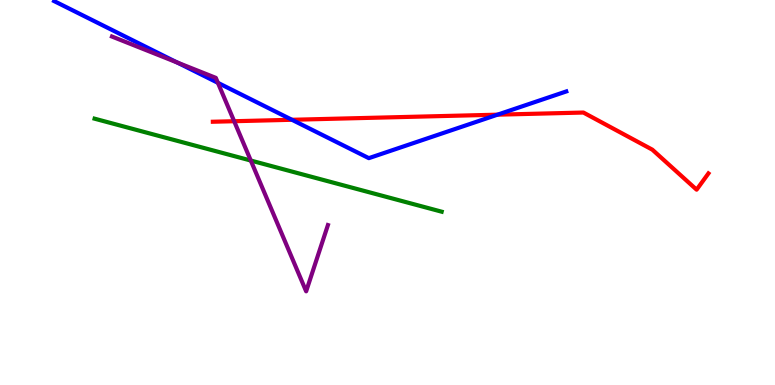[{'lines': ['blue', 'red'], 'intersections': [{'x': 3.77, 'y': 6.89}, {'x': 6.42, 'y': 7.02}]}, {'lines': ['green', 'red'], 'intersections': []}, {'lines': ['purple', 'red'], 'intersections': [{'x': 3.02, 'y': 6.85}]}, {'lines': ['blue', 'green'], 'intersections': []}, {'lines': ['blue', 'purple'], 'intersections': [{'x': 2.28, 'y': 8.38}, {'x': 2.81, 'y': 7.85}]}, {'lines': ['green', 'purple'], 'intersections': [{'x': 3.24, 'y': 5.83}]}]